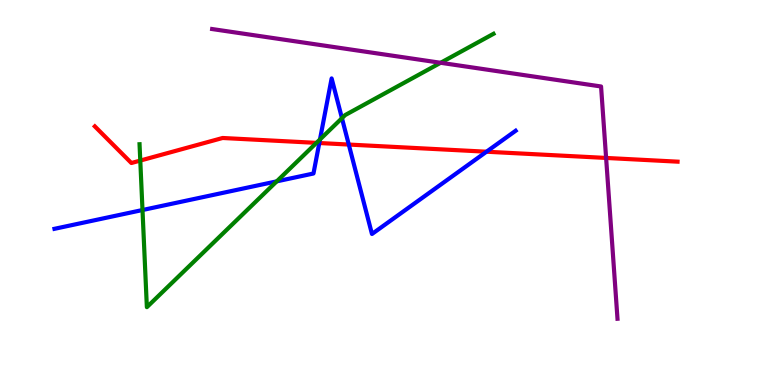[{'lines': ['blue', 'red'], 'intersections': [{'x': 4.12, 'y': 6.29}, {'x': 4.5, 'y': 6.25}, {'x': 6.28, 'y': 6.06}]}, {'lines': ['green', 'red'], 'intersections': [{'x': 1.81, 'y': 5.83}, {'x': 4.08, 'y': 6.29}]}, {'lines': ['purple', 'red'], 'intersections': [{'x': 7.82, 'y': 5.9}]}, {'lines': ['blue', 'green'], 'intersections': [{'x': 1.84, 'y': 4.54}, {'x': 3.57, 'y': 5.29}, {'x': 4.13, 'y': 6.38}, {'x': 4.41, 'y': 6.93}]}, {'lines': ['blue', 'purple'], 'intersections': []}, {'lines': ['green', 'purple'], 'intersections': [{'x': 5.69, 'y': 8.37}]}]